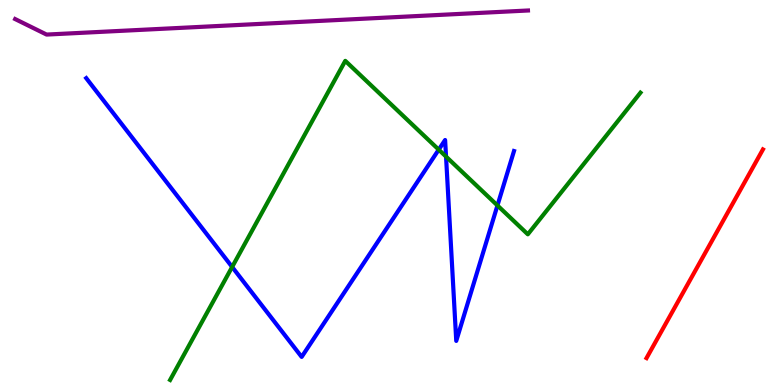[{'lines': ['blue', 'red'], 'intersections': []}, {'lines': ['green', 'red'], 'intersections': []}, {'lines': ['purple', 'red'], 'intersections': []}, {'lines': ['blue', 'green'], 'intersections': [{'x': 3.0, 'y': 3.07}, {'x': 5.66, 'y': 6.11}, {'x': 5.76, 'y': 5.93}, {'x': 6.42, 'y': 4.66}]}, {'lines': ['blue', 'purple'], 'intersections': []}, {'lines': ['green', 'purple'], 'intersections': []}]